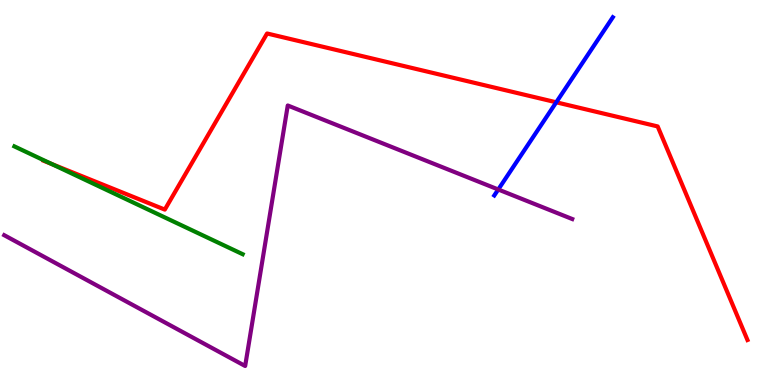[{'lines': ['blue', 'red'], 'intersections': [{'x': 7.18, 'y': 7.34}]}, {'lines': ['green', 'red'], 'intersections': [{'x': 0.667, 'y': 5.74}]}, {'lines': ['purple', 'red'], 'intersections': []}, {'lines': ['blue', 'green'], 'intersections': []}, {'lines': ['blue', 'purple'], 'intersections': [{'x': 6.43, 'y': 5.08}]}, {'lines': ['green', 'purple'], 'intersections': []}]